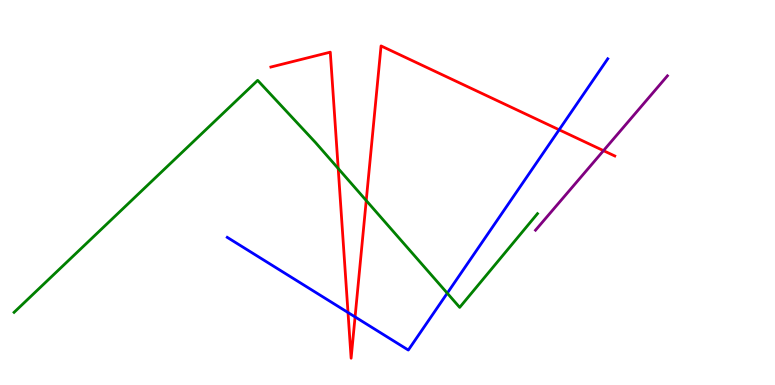[{'lines': ['blue', 'red'], 'intersections': [{'x': 4.49, 'y': 1.88}, {'x': 4.58, 'y': 1.77}, {'x': 7.21, 'y': 6.63}]}, {'lines': ['green', 'red'], 'intersections': [{'x': 4.36, 'y': 5.62}, {'x': 4.73, 'y': 4.79}]}, {'lines': ['purple', 'red'], 'intersections': [{'x': 7.79, 'y': 6.09}]}, {'lines': ['blue', 'green'], 'intersections': [{'x': 5.77, 'y': 2.38}]}, {'lines': ['blue', 'purple'], 'intersections': []}, {'lines': ['green', 'purple'], 'intersections': []}]